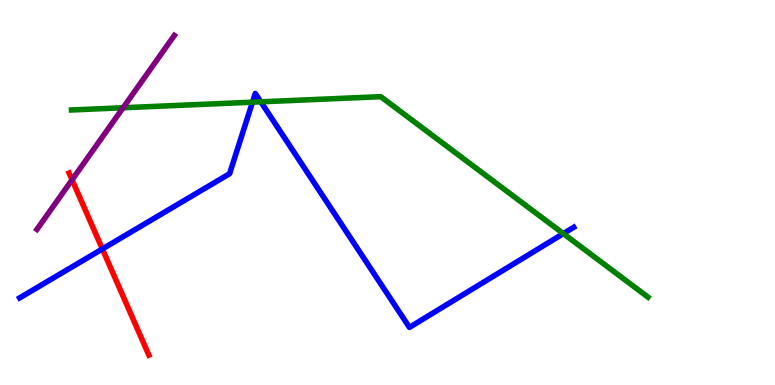[{'lines': ['blue', 'red'], 'intersections': [{'x': 1.32, 'y': 3.53}]}, {'lines': ['green', 'red'], 'intersections': []}, {'lines': ['purple', 'red'], 'intersections': [{'x': 0.93, 'y': 5.33}]}, {'lines': ['blue', 'green'], 'intersections': [{'x': 3.26, 'y': 7.35}, {'x': 3.37, 'y': 7.35}, {'x': 7.27, 'y': 3.93}]}, {'lines': ['blue', 'purple'], 'intersections': []}, {'lines': ['green', 'purple'], 'intersections': [{'x': 1.59, 'y': 7.2}]}]